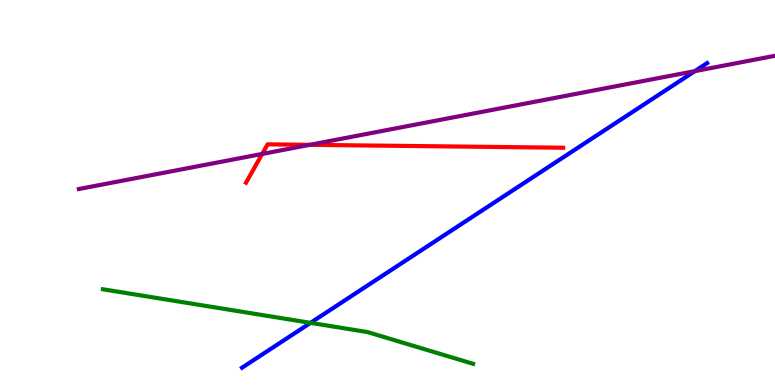[{'lines': ['blue', 'red'], 'intersections': []}, {'lines': ['green', 'red'], 'intersections': []}, {'lines': ['purple', 'red'], 'intersections': [{'x': 3.38, 'y': 6.0}, {'x': 4.0, 'y': 6.24}]}, {'lines': ['blue', 'green'], 'intersections': [{'x': 4.01, 'y': 1.61}]}, {'lines': ['blue', 'purple'], 'intersections': [{'x': 8.97, 'y': 8.15}]}, {'lines': ['green', 'purple'], 'intersections': []}]